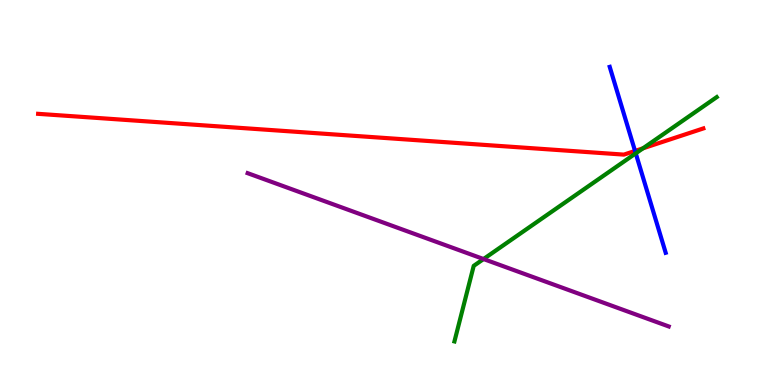[{'lines': ['blue', 'red'], 'intersections': [{'x': 8.19, 'y': 6.08}]}, {'lines': ['green', 'red'], 'intersections': [{'x': 8.3, 'y': 6.15}]}, {'lines': ['purple', 'red'], 'intersections': []}, {'lines': ['blue', 'green'], 'intersections': [{'x': 8.2, 'y': 6.02}]}, {'lines': ['blue', 'purple'], 'intersections': []}, {'lines': ['green', 'purple'], 'intersections': [{'x': 6.24, 'y': 3.27}]}]